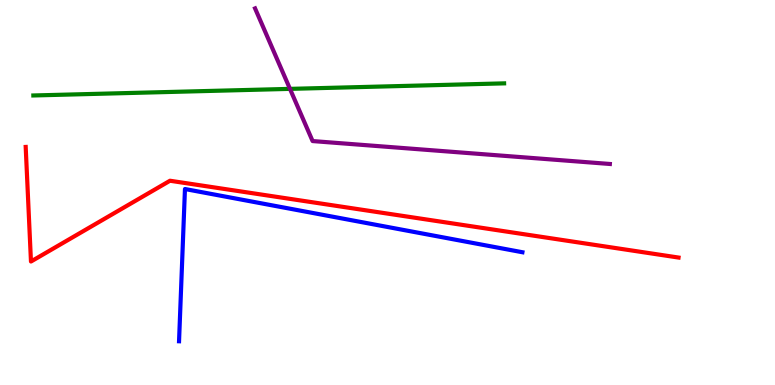[{'lines': ['blue', 'red'], 'intersections': []}, {'lines': ['green', 'red'], 'intersections': []}, {'lines': ['purple', 'red'], 'intersections': []}, {'lines': ['blue', 'green'], 'intersections': []}, {'lines': ['blue', 'purple'], 'intersections': []}, {'lines': ['green', 'purple'], 'intersections': [{'x': 3.74, 'y': 7.69}]}]